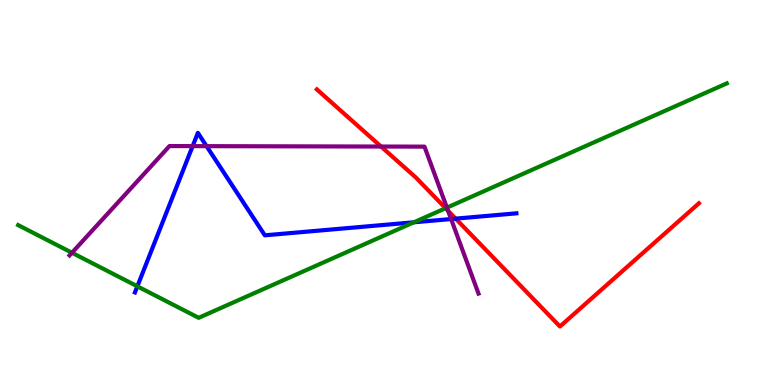[{'lines': ['blue', 'red'], 'intersections': [{'x': 5.88, 'y': 4.32}]}, {'lines': ['green', 'red'], 'intersections': [{'x': 5.75, 'y': 4.59}]}, {'lines': ['purple', 'red'], 'intersections': [{'x': 4.92, 'y': 6.19}, {'x': 5.78, 'y': 4.53}]}, {'lines': ['blue', 'green'], 'intersections': [{'x': 1.77, 'y': 2.56}, {'x': 5.34, 'y': 4.23}]}, {'lines': ['blue', 'purple'], 'intersections': [{'x': 2.49, 'y': 6.2}, {'x': 2.67, 'y': 6.2}, {'x': 5.82, 'y': 4.31}]}, {'lines': ['green', 'purple'], 'intersections': [{'x': 0.929, 'y': 3.44}, {'x': 5.77, 'y': 4.61}]}]